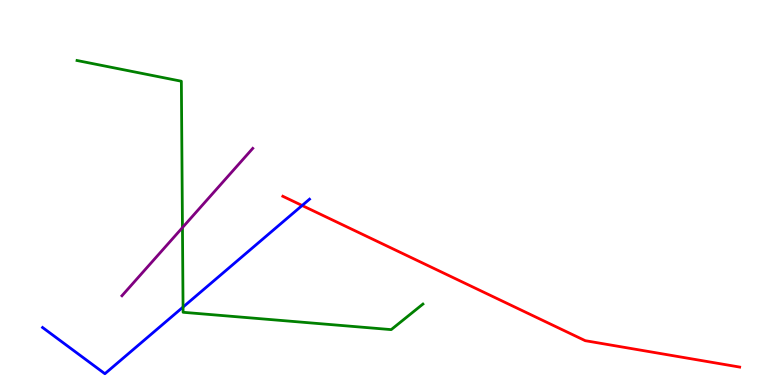[{'lines': ['blue', 'red'], 'intersections': [{'x': 3.9, 'y': 4.66}]}, {'lines': ['green', 'red'], 'intersections': []}, {'lines': ['purple', 'red'], 'intersections': []}, {'lines': ['blue', 'green'], 'intersections': [{'x': 2.36, 'y': 2.02}]}, {'lines': ['blue', 'purple'], 'intersections': []}, {'lines': ['green', 'purple'], 'intersections': [{'x': 2.35, 'y': 4.09}]}]